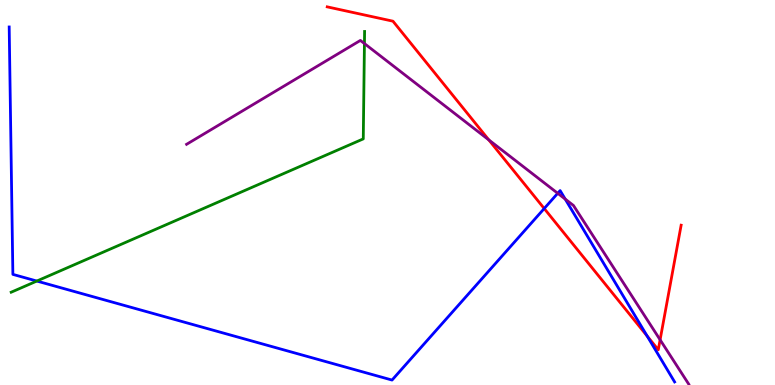[{'lines': ['blue', 'red'], 'intersections': [{'x': 7.02, 'y': 4.58}, {'x': 8.35, 'y': 1.27}]}, {'lines': ['green', 'red'], 'intersections': []}, {'lines': ['purple', 'red'], 'intersections': [{'x': 6.31, 'y': 6.37}, {'x': 8.52, 'y': 1.17}]}, {'lines': ['blue', 'green'], 'intersections': [{'x': 0.475, 'y': 2.7}]}, {'lines': ['blue', 'purple'], 'intersections': [{'x': 7.2, 'y': 4.98}, {'x': 7.29, 'y': 4.83}]}, {'lines': ['green', 'purple'], 'intersections': [{'x': 4.7, 'y': 8.87}]}]